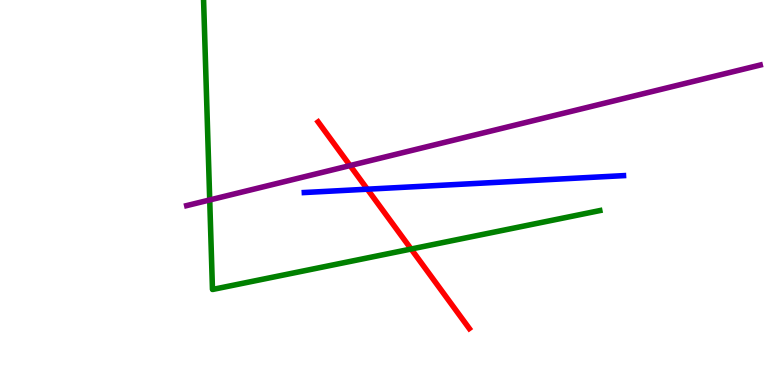[{'lines': ['blue', 'red'], 'intersections': [{'x': 4.74, 'y': 5.09}]}, {'lines': ['green', 'red'], 'intersections': [{'x': 5.3, 'y': 3.53}]}, {'lines': ['purple', 'red'], 'intersections': [{'x': 4.52, 'y': 5.7}]}, {'lines': ['blue', 'green'], 'intersections': []}, {'lines': ['blue', 'purple'], 'intersections': []}, {'lines': ['green', 'purple'], 'intersections': [{'x': 2.71, 'y': 4.81}]}]